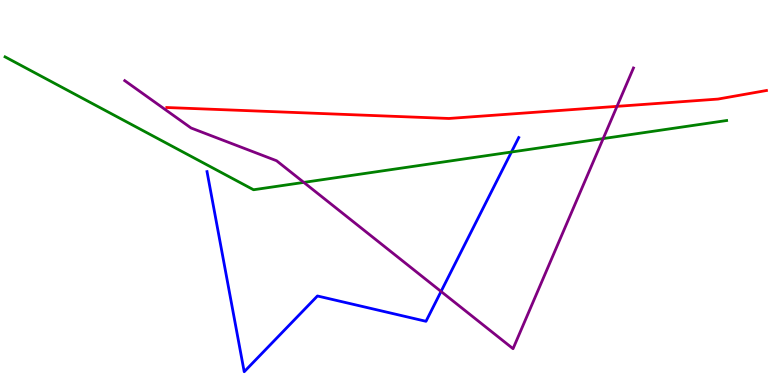[{'lines': ['blue', 'red'], 'intersections': []}, {'lines': ['green', 'red'], 'intersections': []}, {'lines': ['purple', 'red'], 'intersections': [{'x': 7.96, 'y': 7.24}]}, {'lines': ['blue', 'green'], 'intersections': [{'x': 6.6, 'y': 6.05}]}, {'lines': ['blue', 'purple'], 'intersections': [{'x': 5.69, 'y': 2.43}]}, {'lines': ['green', 'purple'], 'intersections': [{'x': 3.92, 'y': 5.26}, {'x': 7.78, 'y': 6.4}]}]